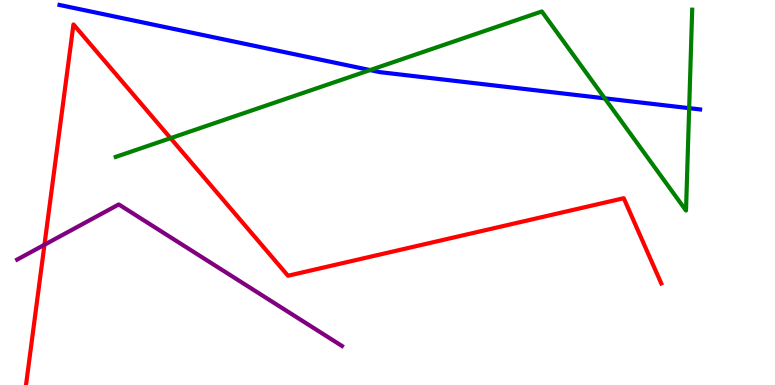[{'lines': ['blue', 'red'], 'intersections': []}, {'lines': ['green', 'red'], 'intersections': [{'x': 2.2, 'y': 6.41}]}, {'lines': ['purple', 'red'], 'intersections': [{'x': 0.574, 'y': 3.64}]}, {'lines': ['blue', 'green'], 'intersections': [{'x': 4.78, 'y': 8.18}, {'x': 7.8, 'y': 7.45}, {'x': 8.89, 'y': 7.19}]}, {'lines': ['blue', 'purple'], 'intersections': []}, {'lines': ['green', 'purple'], 'intersections': []}]